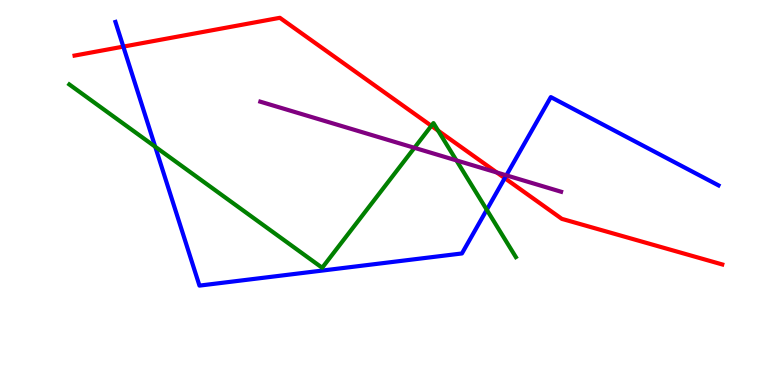[{'lines': ['blue', 'red'], 'intersections': [{'x': 1.59, 'y': 8.79}, {'x': 6.51, 'y': 5.37}]}, {'lines': ['green', 'red'], 'intersections': [{'x': 5.57, 'y': 6.73}, {'x': 5.65, 'y': 6.61}]}, {'lines': ['purple', 'red'], 'intersections': [{'x': 6.41, 'y': 5.52}]}, {'lines': ['blue', 'green'], 'intersections': [{'x': 2.0, 'y': 6.19}, {'x': 6.28, 'y': 4.55}]}, {'lines': ['blue', 'purple'], 'intersections': [{'x': 6.53, 'y': 5.45}]}, {'lines': ['green', 'purple'], 'intersections': [{'x': 5.35, 'y': 6.16}, {'x': 5.89, 'y': 5.83}]}]